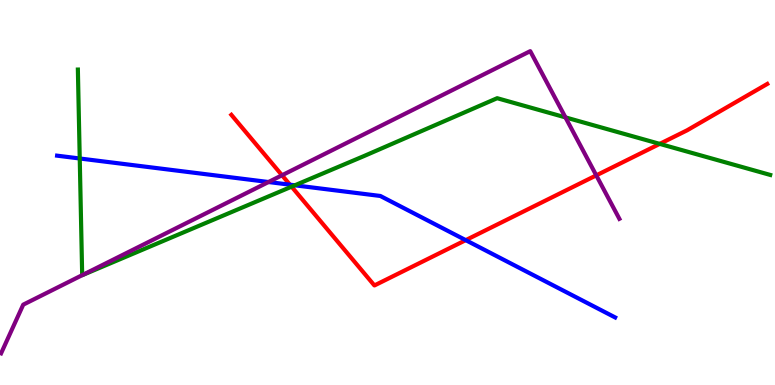[{'lines': ['blue', 'red'], 'intersections': [{'x': 3.74, 'y': 5.2}, {'x': 6.01, 'y': 3.76}]}, {'lines': ['green', 'red'], 'intersections': [{'x': 3.76, 'y': 5.15}, {'x': 8.51, 'y': 6.26}]}, {'lines': ['purple', 'red'], 'intersections': [{'x': 3.64, 'y': 5.45}, {'x': 7.69, 'y': 5.44}]}, {'lines': ['blue', 'green'], 'intersections': [{'x': 1.03, 'y': 5.88}, {'x': 3.8, 'y': 5.19}]}, {'lines': ['blue', 'purple'], 'intersections': [{'x': 3.46, 'y': 5.27}]}, {'lines': ['green', 'purple'], 'intersections': [{'x': 1.06, 'y': 2.85}, {'x': 7.3, 'y': 6.95}]}]